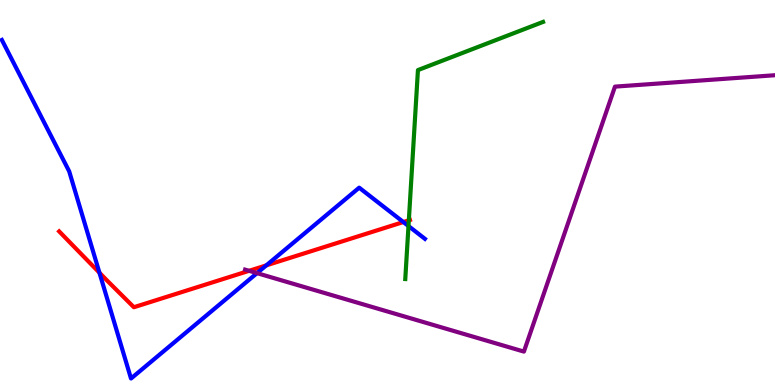[{'lines': ['blue', 'red'], 'intersections': [{'x': 1.28, 'y': 2.92}, {'x': 3.44, 'y': 3.11}, {'x': 5.2, 'y': 4.23}]}, {'lines': ['green', 'red'], 'intersections': [{'x': 5.28, 'y': 4.28}]}, {'lines': ['purple', 'red'], 'intersections': [{'x': 3.21, 'y': 2.97}]}, {'lines': ['blue', 'green'], 'intersections': [{'x': 5.27, 'y': 4.13}]}, {'lines': ['blue', 'purple'], 'intersections': [{'x': 3.32, 'y': 2.91}]}, {'lines': ['green', 'purple'], 'intersections': []}]